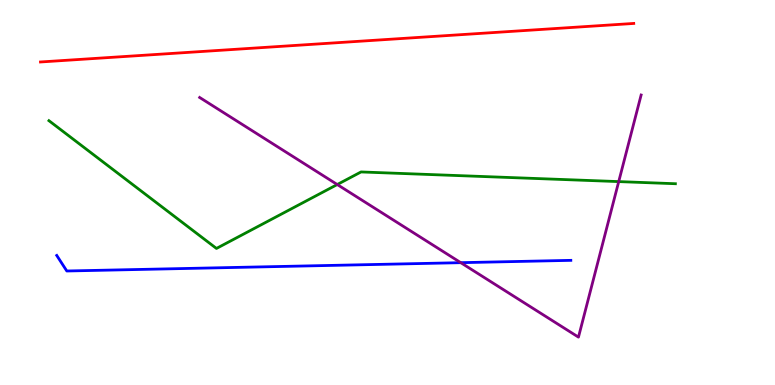[{'lines': ['blue', 'red'], 'intersections': []}, {'lines': ['green', 'red'], 'intersections': []}, {'lines': ['purple', 'red'], 'intersections': []}, {'lines': ['blue', 'green'], 'intersections': []}, {'lines': ['blue', 'purple'], 'intersections': [{'x': 5.95, 'y': 3.18}]}, {'lines': ['green', 'purple'], 'intersections': [{'x': 4.35, 'y': 5.21}, {'x': 7.98, 'y': 5.28}]}]